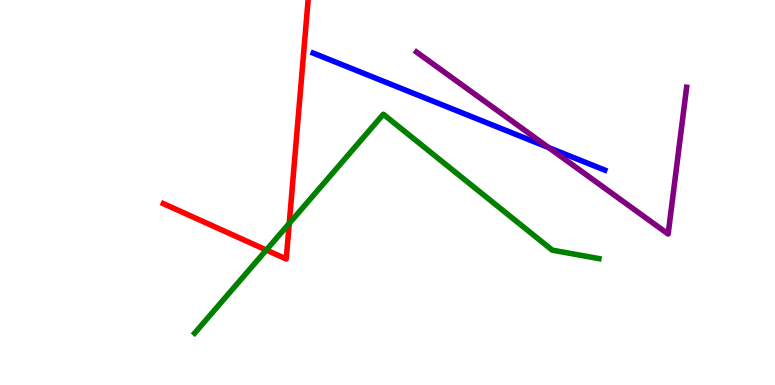[{'lines': ['blue', 'red'], 'intersections': []}, {'lines': ['green', 'red'], 'intersections': [{'x': 3.44, 'y': 3.51}, {'x': 3.73, 'y': 4.2}]}, {'lines': ['purple', 'red'], 'intersections': []}, {'lines': ['blue', 'green'], 'intersections': []}, {'lines': ['blue', 'purple'], 'intersections': [{'x': 7.08, 'y': 6.17}]}, {'lines': ['green', 'purple'], 'intersections': []}]